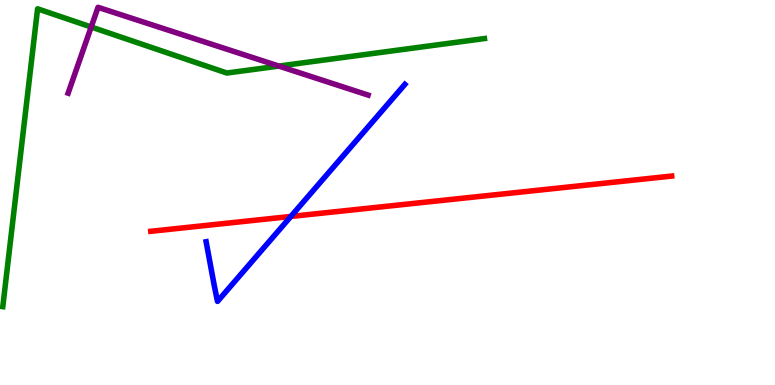[{'lines': ['blue', 'red'], 'intersections': [{'x': 3.75, 'y': 4.38}]}, {'lines': ['green', 'red'], 'intersections': []}, {'lines': ['purple', 'red'], 'intersections': []}, {'lines': ['blue', 'green'], 'intersections': []}, {'lines': ['blue', 'purple'], 'intersections': []}, {'lines': ['green', 'purple'], 'intersections': [{'x': 1.18, 'y': 9.3}, {'x': 3.6, 'y': 8.28}]}]